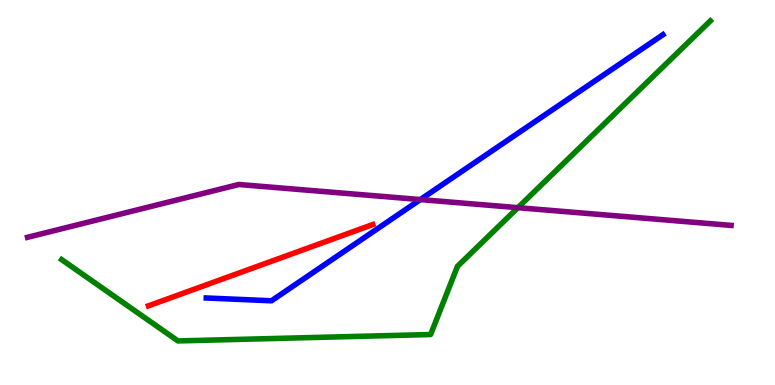[{'lines': ['blue', 'red'], 'intersections': []}, {'lines': ['green', 'red'], 'intersections': []}, {'lines': ['purple', 'red'], 'intersections': []}, {'lines': ['blue', 'green'], 'intersections': []}, {'lines': ['blue', 'purple'], 'intersections': [{'x': 5.42, 'y': 4.82}]}, {'lines': ['green', 'purple'], 'intersections': [{'x': 6.68, 'y': 4.61}]}]